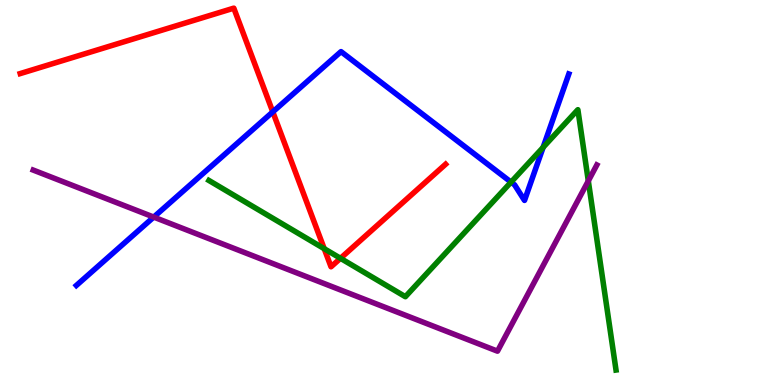[{'lines': ['blue', 'red'], 'intersections': [{'x': 3.52, 'y': 7.09}]}, {'lines': ['green', 'red'], 'intersections': [{'x': 4.18, 'y': 3.54}, {'x': 4.39, 'y': 3.29}]}, {'lines': ['purple', 'red'], 'intersections': []}, {'lines': ['blue', 'green'], 'intersections': [{'x': 6.59, 'y': 5.27}, {'x': 7.01, 'y': 6.17}]}, {'lines': ['blue', 'purple'], 'intersections': [{'x': 1.98, 'y': 4.36}]}, {'lines': ['green', 'purple'], 'intersections': [{'x': 7.59, 'y': 5.3}]}]